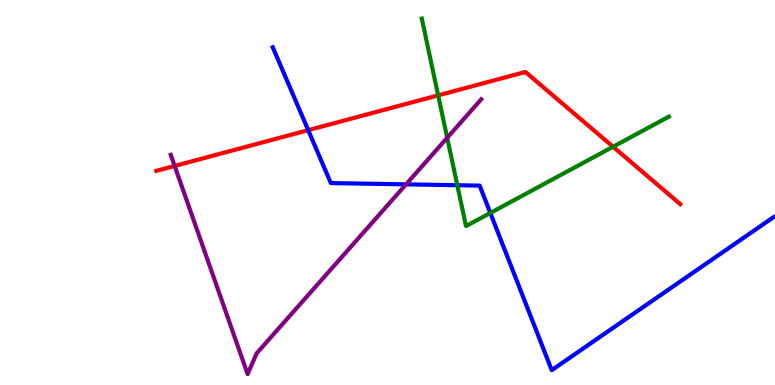[{'lines': ['blue', 'red'], 'intersections': [{'x': 3.98, 'y': 6.62}]}, {'lines': ['green', 'red'], 'intersections': [{'x': 5.65, 'y': 7.52}, {'x': 7.91, 'y': 6.19}]}, {'lines': ['purple', 'red'], 'intersections': [{'x': 2.25, 'y': 5.69}]}, {'lines': ['blue', 'green'], 'intersections': [{'x': 5.9, 'y': 5.19}, {'x': 6.33, 'y': 4.47}]}, {'lines': ['blue', 'purple'], 'intersections': [{'x': 5.24, 'y': 5.21}]}, {'lines': ['green', 'purple'], 'intersections': [{'x': 5.77, 'y': 6.42}]}]